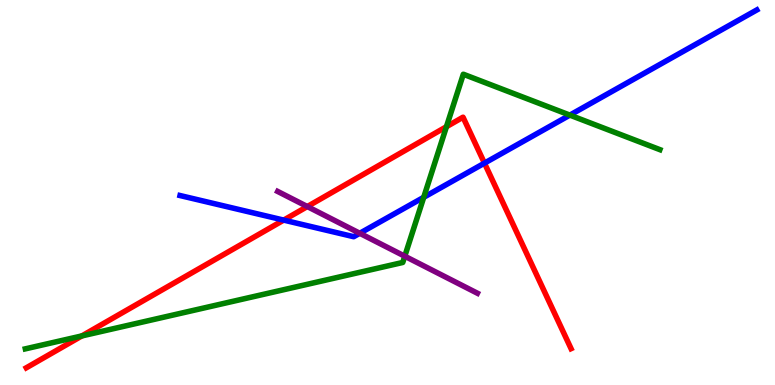[{'lines': ['blue', 'red'], 'intersections': [{'x': 3.66, 'y': 4.28}, {'x': 6.25, 'y': 5.76}]}, {'lines': ['green', 'red'], 'intersections': [{'x': 1.06, 'y': 1.27}, {'x': 5.76, 'y': 6.71}]}, {'lines': ['purple', 'red'], 'intersections': [{'x': 3.97, 'y': 4.64}]}, {'lines': ['blue', 'green'], 'intersections': [{'x': 5.47, 'y': 4.88}, {'x': 7.35, 'y': 7.01}]}, {'lines': ['blue', 'purple'], 'intersections': [{'x': 4.64, 'y': 3.94}]}, {'lines': ['green', 'purple'], 'intersections': [{'x': 5.22, 'y': 3.34}]}]